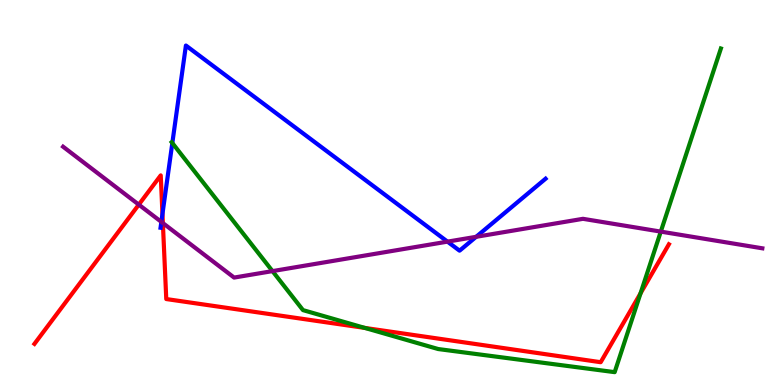[{'lines': ['blue', 'red'], 'intersections': [{'x': 2.1, 'y': 4.44}]}, {'lines': ['green', 'red'], 'intersections': [{'x': 4.71, 'y': 1.48}, {'x': 8.27, 'y': 2.38}]}, {'lines': ['purple', 'red'], 'intersections': [{'x': 1.79, 'y': 4.68}, {'x': 2.1, 'y': 4.21}]}, {'lines': ['blue', 'green'], 'intersections': [{'x': 2.22, 'y': 6.28}]}, {'lines': ['blue', 'purple'], 'intersections': [{'x': 2.08, 'y': 4.24}, {'x': 5.77, 'y': 3.72}, {'x': 6.14, 'y': 3.85}]}, {'lines': ['green', 'purple'], 'intersections': [{'x': 3.52, 'y': 2.96}, {'x': 8.53, 'y': 3.98}]}]